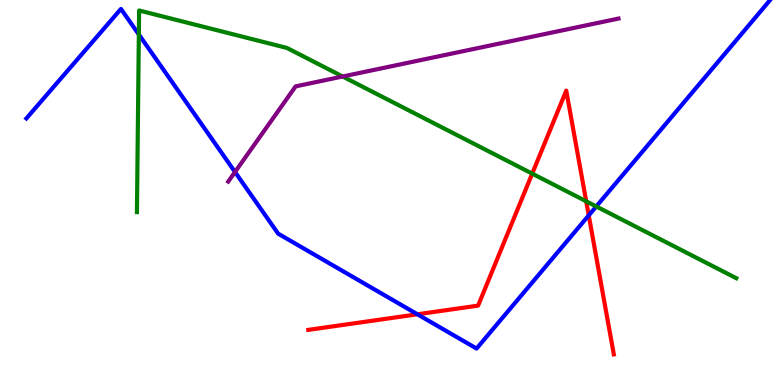[{'lines': ['blue', 'red'], 'intersections': [{'x': 5.39, 'y': 1.84}, {'x': 7.6, 'y': 4.41}]}, {'lines': ['green', 'red'], 'intersections': [{'x': 6.87, 'y': 5.49}, {'x': 7.56, 'y': 4.77}]}, {'lines': ['purple', 'red'], 'intersections': []}, {'lines': ['blue', 'green'], 'intersections': [{'x': 1.79, 'y': 9.1}, {'x': 7.69, 'y': 4.64}]}, {'lines': ['blue', 'purple'], 'intersections': [{'x': 3.03, 'y': 5.53}]}, {'lines': ['green', 'purple'], 'intersections': [{'x': 4.42, 'y': 8.01}]}]